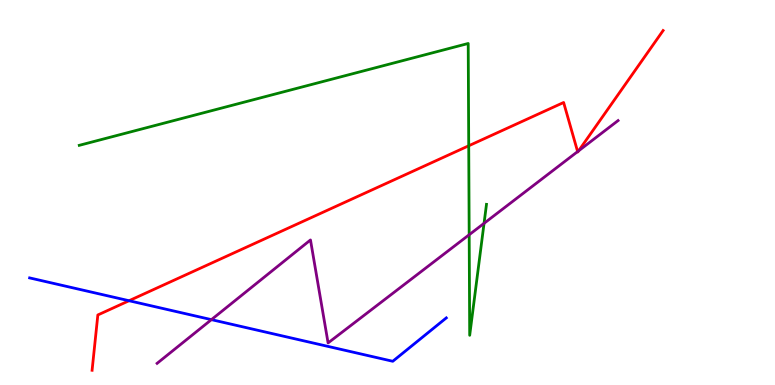[{'lines': ['blue', 'red'], 'intersections': [{'x': 1.67, 'y': 2.19}]}, {'lines': ['green', 'red'], 'intersections': [{'x': 6.05, 'y': 6.21}]}, {'lines': ['purple', 'red'], 'intersections': [{'x': 7.45, 'y': 6.06}, {'x': 7.47, 'y': 6.08}]}, {'lines': ['blue', 'green'], 'intersections': []}, {'lines': ['blue', 'purple'], 'intersections': [{'x': 2.73, 'y': 1.7}]}, {'lines': ['green', 'purple'], 'intersections': [{'x': 6.05, 'y': 3.9}, {'x': 6.25, 'y': 4.2}]}]